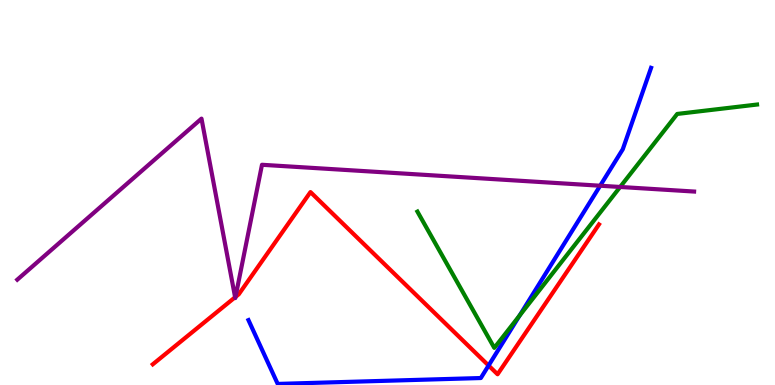[{'lines': ['blue', 'red'], 'intersections': [{'x': 6.3, 'y': 0.506}]}, {'lines': ['green', 'red'], 'intersections': []}, {'lines': ['purple', 'red'], 'intersections': [{'x': 3.03, 'y': 2.28}, {'x': 3.04, 'y': 2.29}]}, {'lines': ['blue', 'green'], 'intersections': [{'x': 6.7, 'y': 1.8}]}, {'lines': ['blue', 'purple'], 'intersections': [{'x': 7.74, 'y': 5.18}]}, {'lines': ['green', 'purple'], 'intersections': [{'x': 8.0, 'y': 5.14}]}]